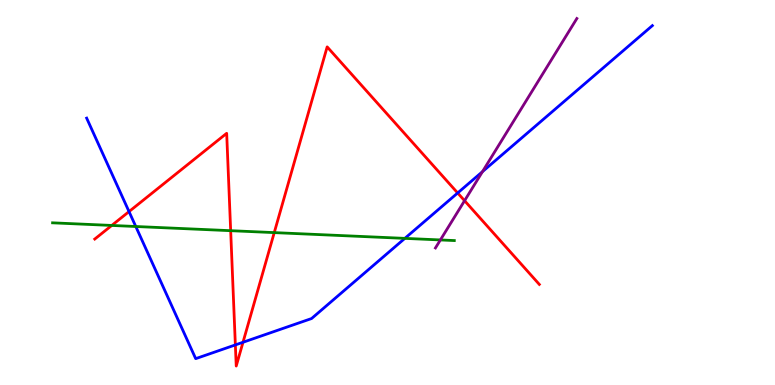[{'lines': ['blue', 'red'], 'intersections': [{'x': 1.66, 'y': 4.5}, {'x': 3.04, 'y': 1.04}, {'x': 3.14, 'y': 1.11}, {'x': 5.91, 'y': 4.99}]}, {'lines': ['green', 'red'], 'intersections': [{'x': 1.44, 'y': 4.14}, {'x': 2.98, 'y': 4.01}, {'x': 3.54, 'y': 3.96}]}, {'lines': ['purple', 'red'], 'intersections': [{'x': 5.99, 'y': 4.79}]}, {'lines': ['blue', 'green'], 'intersections': [{'x': 1.75, 'y': 4.12}, {'x': 5.22, 'y': 3.81}]}, {'lines': ['blue', 'purple'], 'intersections': [{'x': 6.23, 'y': 5.54}]}, {'lines': ['green', 'purple'], 'intersections': [{'x': 5.68, 'y': 3.77}]}]